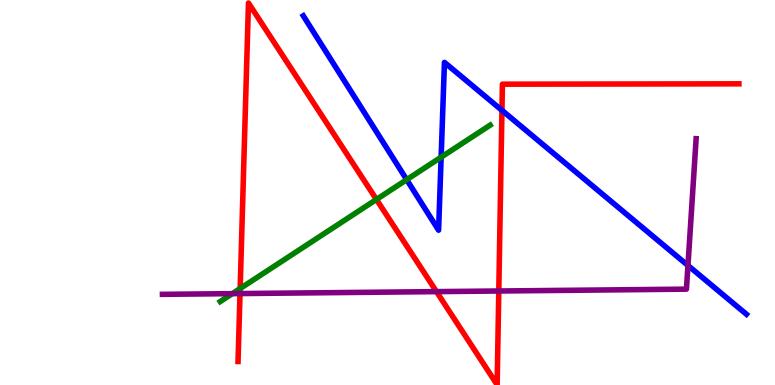[{'lines': ['blue', 'red'], 'intersections': [{'x': 6.48, 'y': 7.13}]}, {'lines': ['green', 'red'], 'intersections': [{'x': 3.1, 'y': 2.51}, {'x': 4.86, 'y': 4.82}]}, {'lines': ['purple', 'red'], 'intersections': [{'x': 3.1, 'y': 2.37}, {'x': 5.63, 'y': 2.43}, {'x': 6.44, 'y': 2.44}]}, {'lines': ['blue', 'green'], 'intersections': [{'x': 5.25, 'y': 5.33}, {'x': 5.69, 'y': 5.92}]}, {'lines': ['blue', 'purple'], 'intersections': [{'x': 8.88, 'y': 3.1}]}, {'lines': ['green', 'purple'], 'intersections': [{'x': 3.0, 'y': 2.37}]}]